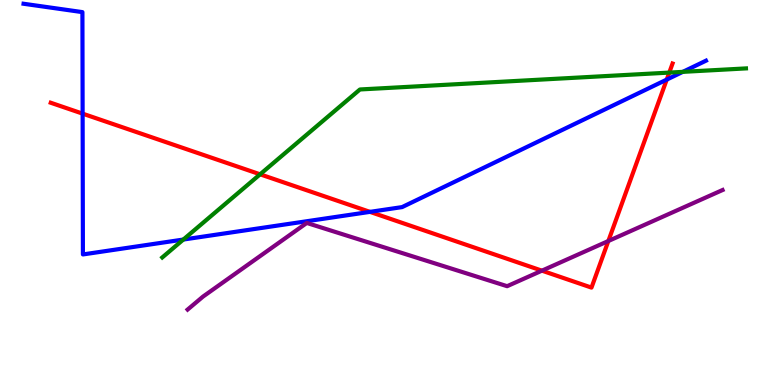[{'lines': ['blue', 'red'], 'intersections': [{'x': 1.07, 'y': 7.05}, {'x': 4.77, 'y': 4.5}, {'x': 8.6, 'y': 7.93}]}, {'lines': ['green', 'red'], 'intersections': [{'x': 3.36, 'y': 5.47}, {'x': 8.64, 'y': 8.11}]}, {'lines': ['purple', 'red'], 'intersections': [{'x': 6.99, 'y': 2.97}, {'x': 7.85, 'y': 3.74}]}, {'lines': ['blue', 'green'], 'intersections': [{'x': 2.37, 'y': 3.78}, {'x': 8.81, 'y': 8.13}]}, {'lines': ['blue', 'purple'], 'intersections': []}, {'lines': ['green', 'purple'], 'intersections': []}]